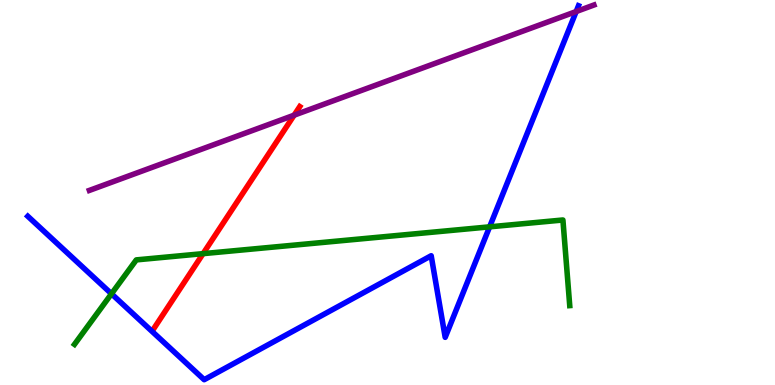[{'lines': ['blue', 'red'], 'intersections': []}, {'lines': ['green', 'red'], 'intersections': [{'x': 2.62, 'y': 3.41}]}, {'lines': ['purple', 'red'], 'intersections': [{'x': 3.8, 'y': 7.01}]}, {'lines': ['blue', 'green'], 'intersections': [{'x': 1.44, 'y': 2.37}, {'x': 6.32, 'y': 4.11}]}, {'lines': ['blue', 'purple'], 'intersections': [{'x': 7.43, 'y': 9.7}]}, {'lines': ['green', 'purple'], 'intersections': []}]